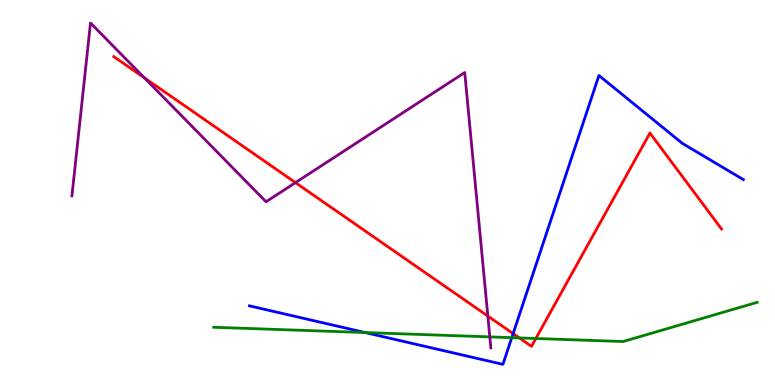[{'lines': ['blue', 'red'], 'intersections': [{'x': 6.62, 'y': 1.33}]}, {'lines': ['green', 'red'], 'intersections': [{'x': 6.7, 'y': 1.22}, {'x': 6.91, 'y': 1.21}]}, {'lines': ['purple', 'red'], 'intersections': [{'x': 1.86, 'y': 7.98}, {'x': 3.81, 'y': 5.26}, {'x': 6.29, 'y': 1.79}]}, {'lines': ['blue', 'green'], 'intersections': [{'x': 4.71, 'y': 1.36}, {'x': 6.6, 'y': 1.23}]}, {'lines': ['blue', 'purple'], 'intersections': []}, {'lines': ['green', 'purple'], 'intersections': [{'x': 6.32, 'y': 1.25}]}]